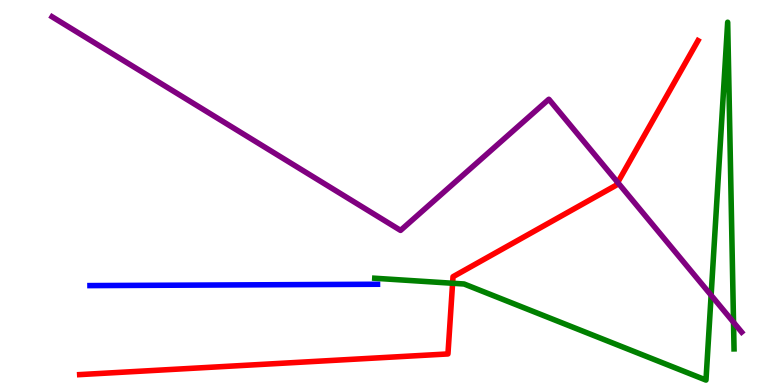[{'lines': ['blue', 'red'], 'intersections': []}, {'lines': ['green', 'red'], 'intersections': [{'x': 5.84, 'y': 2.64}]}, {'lines': ['purple', 'red'], 'intersections': [{'x': 7.97, 'y': 5.26}]}, {'lines': ['blue', 'green'], 'intersections': []}, {'lines': ['blue', 'purple'], 'intersections': []}, {'lines': ['green', 'purple'], 'intersections': [{'x': 9.18, 'y': 2.33}, {'x': 9.46, 'y': 1.63}]}]